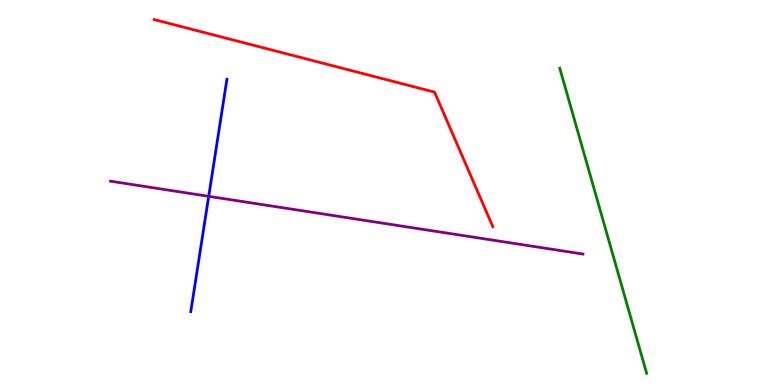[{'lines': ['blue', 'red'], 'intersections': []}, {'lines': ['green', 'red'], 'intersections': []}, {'lines': ['purple', 'red'], 'intersections': []}, {'lines': ['blue', 'green'], 'intersections': []}, {'lines': ['blue', 'purple'], 'intersections': [{'x': 2.69, 'y': 4.9}]}, {'lines': ['green', 'purple'], 'intersections': []}]